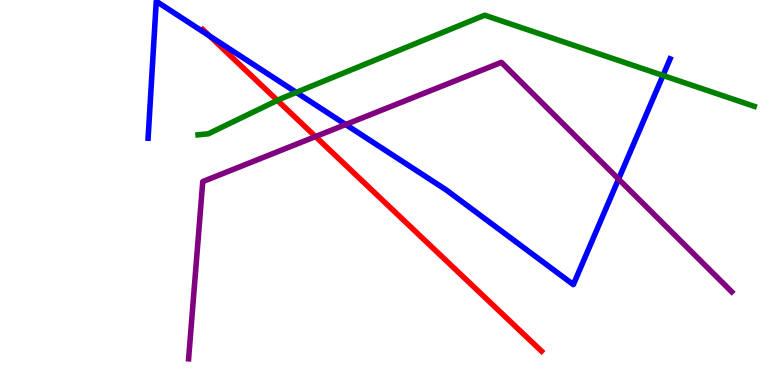[{'lines': ['blue', 'red'], 'intersections': [{'x': 2.7, 'y': 9.07}]}, {'lines': ['green', 'red'], 'intersections': [{'x': 3.58, 'y': 7.39}]}, {'lines': ['purple', 'red'], 'intersections': [{'x': 4.07, 'y': 6.45}]}, {'lines': ['blue', 'green'], 'intersections': [{'x': 3.82, 'y': 7.6}, {'x': 8.55, 'y': 8.04}]}, {'lines': ['blue', 'purple'], 'intersections': [{'x': 4.46, 'y': 6.77}, {'x': 7.98, 'y': 5.35}]}, {'lines': ['green', 'purple'], 'intersections': []}]